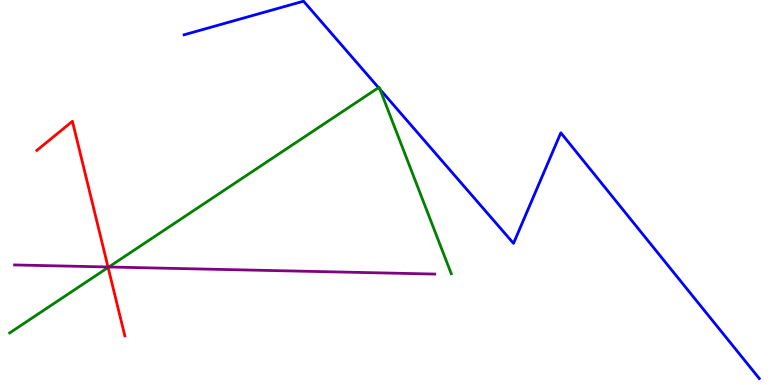[{'lines': ['blue', 'red'], 'intersections': []}, {'lines': ['green', 'red'], 'intersections': [{'x': 1.4, 'y': 3.05}]}, {'lines': ['purple', 'red'], 'intersections': [{'x': 1.39, 'y': 3.07}]}, {'lines': ['blue', 'green'], 'intersections': [{'x': 4.88, 'y': 7.72}, {'x': 4.9, 'y': 7.68}]}, {'lines': ['blue', 'purple'], 'intersections': []}, {'lines': ['green', 'purple'], 'intersections': [{'x': 1.4, 'y': 3.07}]}]